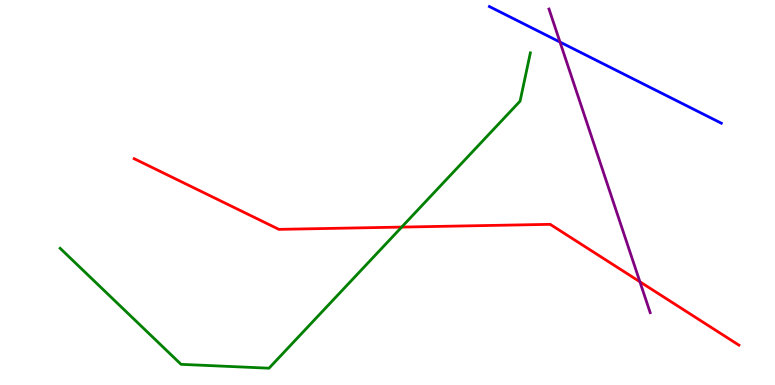[{'lines': ['blue', 'red'], 'intersections': []}, {'lines': ['green', 'red'], 'intersections': [{'x': 5.18, 'y': 4.1}]}, {'lines': ['purple', 'red'], 'intersections': [{'x': 8.26, 'y': 2.68}]}, {'lines': ['blue', 'green'], 'intersections': []}, {'lines': ['blue', 'purple'], 'intersections': [{'x': 7.23, 'y': 8.91}]}, {'lines': ['green', 'purple'], 'intersections': []}]